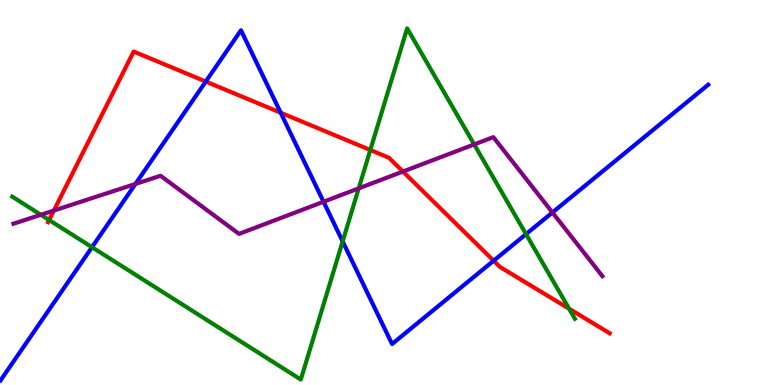[{'lines': ['blue', 'red'], 'intersections': [{'x': 2.66, 'y': 7.88}, {'x': 3.62, 'y': 7.07}, {'x': 6.37, 'y': 3.23}]}, {'lines': ['green', 'red'], 'intersections': [{'x': 0.634, 'y': 4.29}, {'x': 4.78, 'y': 6.1}, {'x': 7.34, 'y': 1.98}]}, {'lines': ['purple', 'red'], 'intersections': [{'x': 0.695, 'y': 4.53}, {'x': 5.2, 'y': 5.54}]}, {'lines': ['blue', 'green'], 'intersections': [{'x': 1.19, 'y': 3.58}, {'x': 4.42, 'y': 3.73}, {'x': 6.79, 'y': 3.92}]}, {'lines': ['blue', 'purple'], 'intersections': [{'x': 1.75, 'y': 5.22}, {'x': 4.17, 'y': 4.76}, {'x': 7.13, 'y': 4.48}]}, {'lines': ['green', 'purple'], 'intersections': [{'x': 0.527, 'y': 4.42}, {'x': 4.63, 'y': 5.11}, {'x': 6.12, 'y': 6.25}]}]